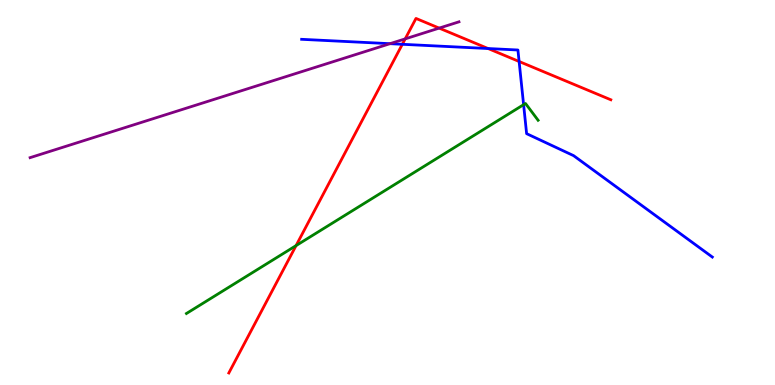[{'lines': ['blue', 'red'], 'intersections': [{'x': 5.19, 'y': 8.85}, {'x': 6.3, 'y': 8.74}, {'x': 6.7, 'y': 8.4}]}, {'lines': ['green', 'red'], 'intersections': [{'x': 3.82, 'y': 3.62}]}, {'lines': ['purple', 'red'], 'intersections': [{'x': 5.23, 'y': 8.99}, {'x': 5.67, 'y': 9.27}]}, {'lines': ['blue', 'green'], 'intersections': [{'x': 6.76, 'y': 7.28}]}, {'lines': ['blue', 'purple'], 'intersections': [{'x': 5.03, 'y': 8.87}]}, {'lines': ['green', 'purple'], 'intersections': []}]